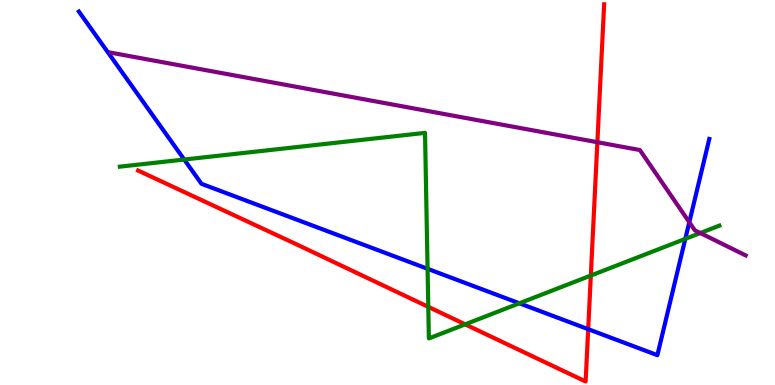[{'lines': ['blue', 'red'], 'intersections': [{'x': 7.59, 'y': 1.45}]}, {'lines': ['green', 'red'], 'intersections': [{'x': 5.53, 'y': 2.03}, {'x': 6.0, 'y': 1.58}, {'x': 7.62, 'y': 2.84}]}, {'lines': ['purple', 'red'], 'intersections': [{'x': 7.71, 'y': 6.31}]}, {'lines': ['blue', 'green'], 'intersections': [{'x': 2.38, 'y': 5.86}, {'x': 5.52, 'y': 3.02}, {'x': 6.7, 'y': 2.12}, {'x': 8.84, 'y': 3.8}]}, {'lines': ['blue', 'purple'], 'intersections': [{'x': 8.89, 'y': 4.23}]}, {'lines': ['green', 'purple'], 'intersections': [{'x': 9.04, 'y': 3.95}]}]